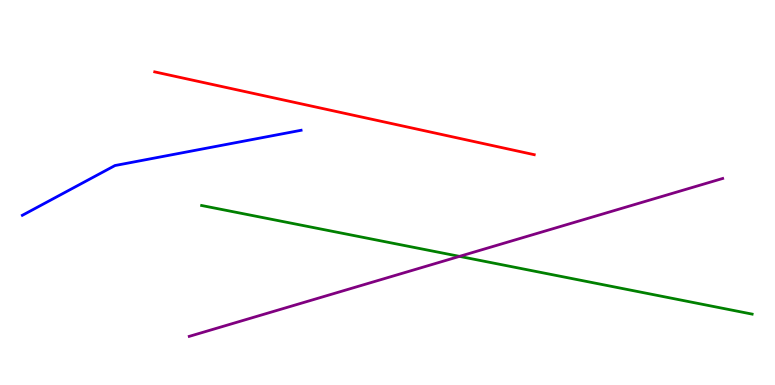[{'lines': ['blue', 'red'], 'intersections': []}, {'lines': ['green', 'red'], 'intersections': []}, {'lines': ['purple', 'red'], 'intersections': []}, {'lines': ['blue', 'green'], 'intersections': []}, {'lines': ['blue', 'purple'], 'intersections': []}, {'lines': ['green', 'purple'], 'intersections': [{'x': 5.93, 'y': 3.34}]}]